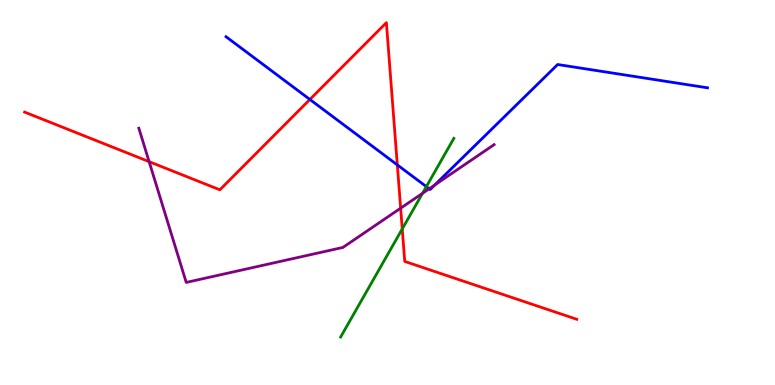[{'lines': ['blue', 'red'], 'intersections': [{'x': 4.0, 'y': 7.42}, {'x': 5.13, 'y': 5.72}]}, {'lines': ['green', 'red'], 'intersections': [{'x': 5.19, 'y': 4.05}]}, {'lines': ['purple', 'red'], 'intersections': [{'x': 1.92, 'y': 5.8}, {'x': 5.17, 'y': 4.59}]}, {'lines': ['blue', 'green'], 'intersections': [{'x': 5.5, 'y': 5.15}]}, {'lines': ['blue', 'purple'], 'intersections': [{'x': 5.54, 'y': 5.1}, {'x': 5.61, 'y': 5.19}]}, {'lines': ['green', 'purple'], 'intersections': [{'x': 5.45, 'y': 4.98}]}]